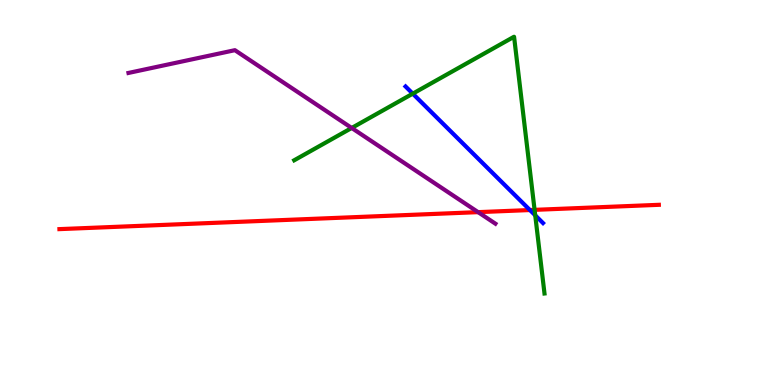[{'lines': ['blue', 'red'], 'intersections': [{'x': 6.84, 'y': 4.54}]}, {'lines': ['green', 'red'], 'intersections': [{'x': 6.9, 'y': 4.55}]}, {'lines': ['purple', 'red'], 'intersections': [{'x': 6.17, 'y': 4.49}]}, {'lines': ['blue', 'green'], 'intersections': [{'x': 5.33, 'y': 7.57}, {'x': 6.91, 'y': 4.41}]}, {'lines': ['blue', 'purple'], 'intersections': []}, {'lines': ['green', 'purple'], 'intersections': [{'x': 4.54, 'y': 6.68}]}]